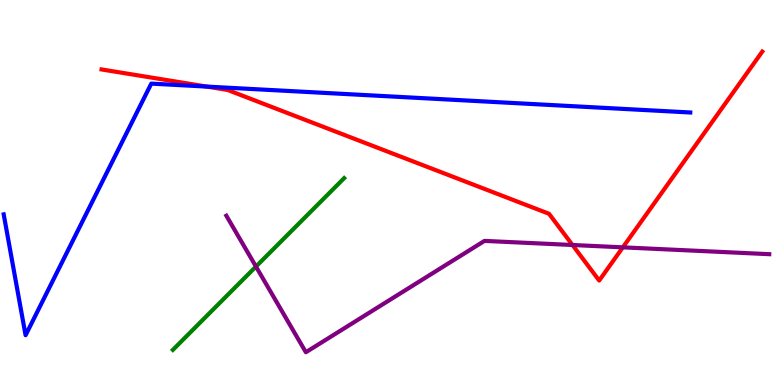[{'lines': ['blue', 'red'], 'intersections': [{'x': 2.67, 'y': 7.75}]}, {'lines': ['green', 'red'], 'intersections': []}, {'lines': ['purple', 'red'], 'intersections': [{'x': 7.39, 'y': 3.64}, {'x': 8.04, 'y': 3.58}]}, {'lines': ['blue', 'green'], 'intersections': []}, {'lines': ['blue', 'purple'], 'intersections': []}, {'lines': ['green', 'purple'], 'intersections': [{'x': 3.3, 'y': 3.08}]}]